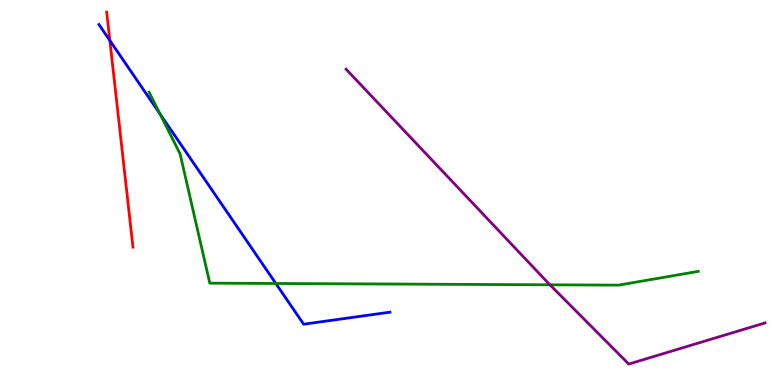[{'lines': ['blue', 'red'], 'intersections': [{'x': 1.42, 'y': 8.95}]}, {'lines': ['green', 'red'], 'intersections': []}, {'lines': ['purple', 'red'], 'intersections': []}, {'lines': ['blue', 'green'], 'intersections': [{'x': 2.06, 'y': 7.04}, {'x': 3.56, 'y': 2.64}]}, {'lines': ['blue', 'purple'], 'intersections': []}, {'lines': ['green', 'purple'], 'intersections': [{'x': 7.1, 'y': 2.6}]}]